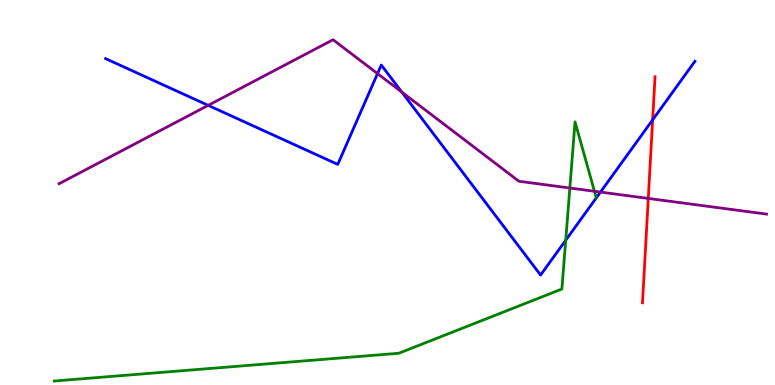[{'lines': ['blue', 'red'], 'intersections': [{'x': 8.42, 'y': 6.89}]}, {'lines': ['green', 'red'], 'intersections': []}, {'lines': ['purple', 'red'], 'intersections': [{'x': 8.36, 'y': 4.85}]}, {'lines': ['blue', 'green'], 'intersections': [{'x': 7.3, 'y': 3.76}]}, {'lines': ['blue', 'purple'], 'intersections': [{'x': 2.69, 'y': 7.26}, {'x': 4.87, 'y': 8.09}, {'x': 5.18, 'y': 7.61}, {'x': 7.75, 'y': 5.01}]}, {'lines': ['green', 'purple'], 'intersections': [{'x': 7.35, 'y': 5.12}, {'x': 7.67, 'y': 5.03}]}]